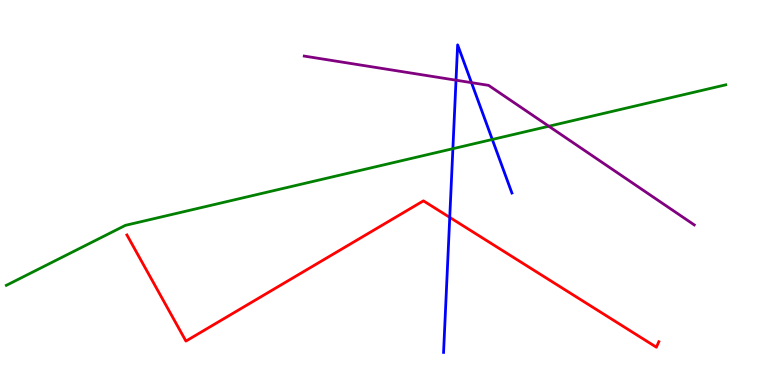[{'lines': ['blue', 'red'], 'intersections': [{'x': 5.8, 'y': 4.35}]}, {'lines': ['green', 'red'], 'intersections': []}, {'lines': ['purple', 'red'], 'intersections': []}, {'lines': ['blue', 'green'], 'intersections': [{'x': 5.84, 'y': 6.14}, {'x': 6.35, 'y': 6.38}]}, {'lines': ['blue', 'purple'], 'intersections': [{'x': 5.88, 'y': 7.92}, {'x': 6.08, 'y': 7.85}]}, {'lines': ['green', 'purple'], 'intersections': [{'x': 7.08, 'y': 6.72}]}]